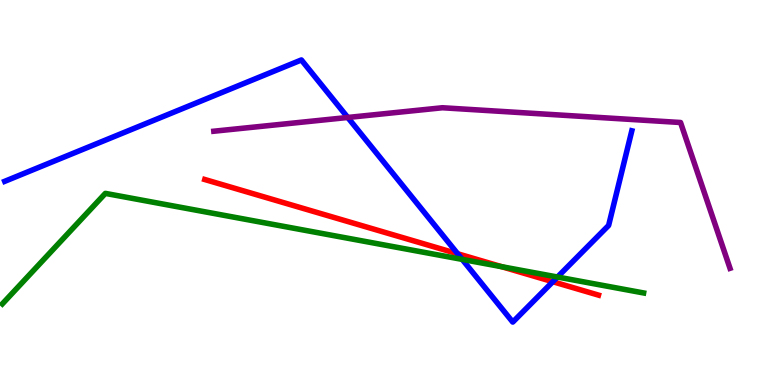[{'lines': ['blue', 'red'], 'intersections': [{'x': 5.91, 'y': 3.41}, {'x': 7.13, 'y': 2.68}]}, {'lines': ['green', 'red'], 'intersections': [{'x': 6.47, 'y': 3.07}]}, {'lines': ['purple', 'red'], 'intersections': []}, {'lines': ['blue', 'green'], 'intersections': [{'x': 5.96, 'y': 3.26}, {'x': 7.19, 'y': 2.8}]}, {'lines': ['blue', 'purple'], 'intersections': [{'x': 4.49, 'y': 6.95}]}, {'lines': ['green', 'purple'], 'intersections': []}]